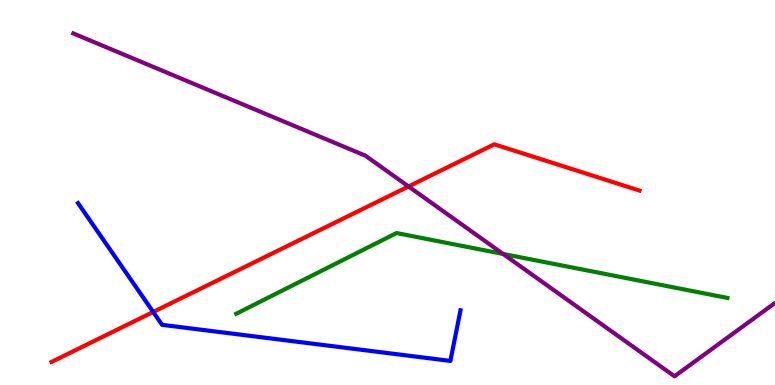[{'lines': ['blue', 'red'], 'intersections': [{'x': 1.98, 'y': 1.9}]}, {'lines': ['green', 'red'], 'intersections': []}, {'lines': ['purple', 'red'], 'intersections': [{'x': 5.27, 'y': 5.16}]}, {'lines': ['blue', 'green'], 'intersections': []}, {'lines': ['blue', 'purple'], 'intersections': []}, {'lines': ['green', 'purple'], 'intersections': [{'x': 6.49, 'y': 3.4}]}]